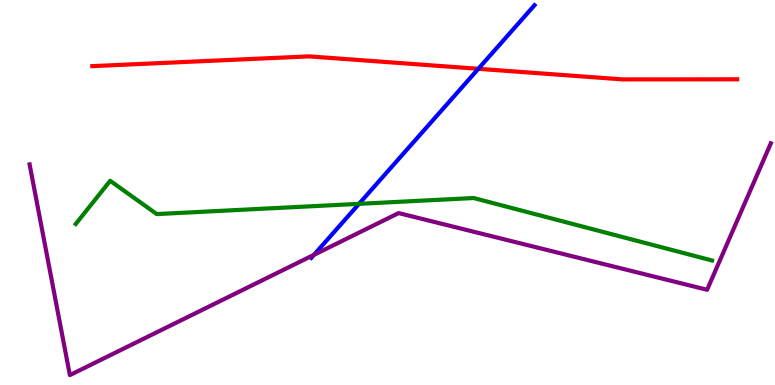[{'lines': ['blue', 'red'], 'intersections': [{'x': 6.17, 'y': 8.21}]}, {'lines': ['green', 'red'], 'intersections': []}, {'lines': ['purple', 'red'], 'intersections': []}, {'lines': ['blue', 'green'], 'intersections': [{'x': 4.63, 'y': 4.71}]}, {'lines': ['blue', 'purple'], 'intersections': [{'x': 4.05, 'y': 3.38}]}, {'lines': ['green', 'purple'], 'intersections': []}]